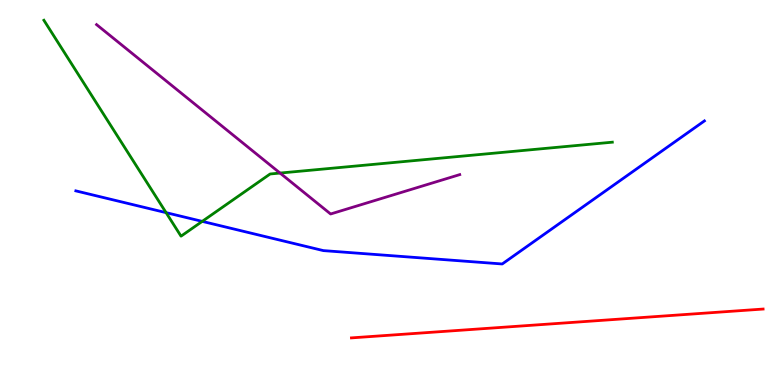[{'lines': ['blue', 'red'], 'intersections': []}, {'lines': ['green', 'red'], 'intersections': []}, {'lines': ['purple', 'red'], 'intersections': []}, {'lines': ['blue', 'green'], 'intersections': [{'x': 2.14, 'y': 4.48}, {'x': 2.61, 'y': 4.25}]}, {'lines': ['blue', 'purple'], 'intersections': []}, {'lines': ['green', 'purple'], 'intersections': [{'x': 3.61, 'y': 5.5}]}]